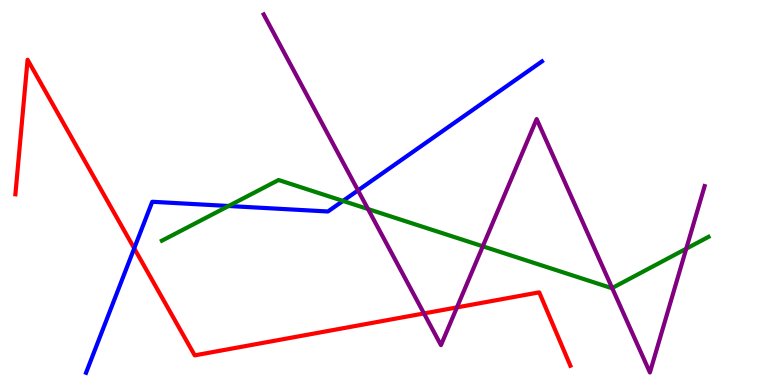[{'lines': ['blue', 'red'], 'intersections': [{'x': 1.73, 'y': 3.55}]}, {'lines': ['green', 'red'], 'intersections': []}, {'lines': ['purple', 'red'], 'intersections': [{'x': 5.47, 'y': 1.86}, {'x': 5.9, 'y': 2.02}]}, {'lines': ['blue', 'green'], 'intersections': [{'x': 2.95, 'y': 4.65}, {'x': 4.43, 'y': 4.78}]}, {'lines': ['blue', 'purple'], 'intersections': [{'x': 4.62, 'y': 5.05}]}, {'lines': ['green', 'purple'], 'intersections': [{'x': 4.75, 'y': 4.57}, {'x': 6.23, 'y': 3.6}, {'x': 7.9, 'y': 2.52}, {'x': 8.85, 'y': 3.54}]}]